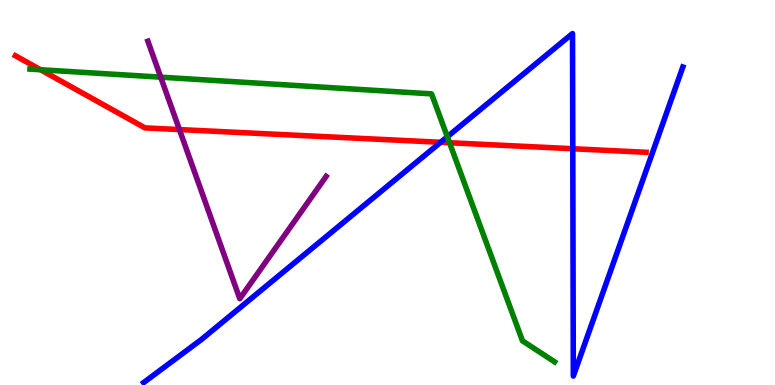[{'lines': ['blue', 'red'], 'intersections': [{'x': 5.69, 'y': 6.3}, {'x': 7.39, 'y': 6.14}]}, {'lines': ['green', 'red'], 'intersections': [{'x': 0.523, 'y': 8.19}, {'x': 5.8, 'y': 6.29}]}, {'lines': ['purple', 'red'], 'intersections': [{'x': 2.32, 'y': 6.63}]}, {'lines': ['blue', 'green'], 'intersections': [{'x': 5.77, 'y': 6.45}]}, {'lines': ['blue', 'purple'], 'intersections': []}, {'lines': ['green', 'purple'], 'intersections': [{'x': 2.07, 'y': 8.0}]}]